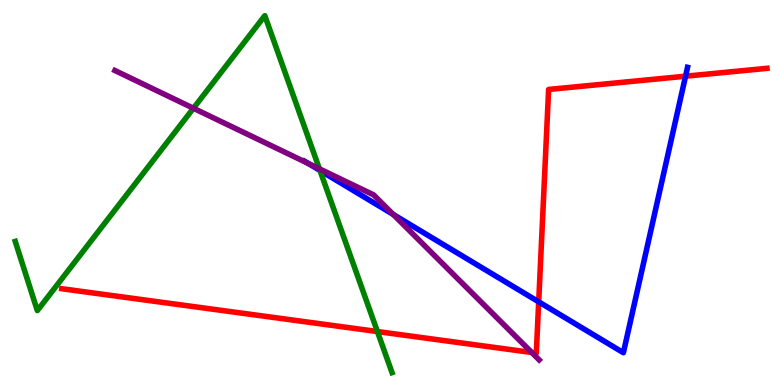[{'lines': ['blue', 'red'], 'intersections': [{'x': 6.95, 'y': 2.16}, {'x': 8.85, 'y': 8.02}]}, {'lines': ['green', 'red'], 'intersections': [{'x': 4.87, 'y': 1.39}]}, {'lines': ['purple', 'red'], 'intersections': [{'x': 6.86, 'y': 0.844}]}, {'lines': ['blue', 'green'], 'intersections': [{'x': 4.13, 'y': 5.57}]}, {'lines': ['blue', 'purple'], 'intersections': [{'x': 3.98, 'y': 5.75}, {'x': 5.07, 'y': 4.43}]}, {'lines': ['green', 'purple'], 'intersections': [{'x': 2.5, 'y': 7.19}, {'x': 4.12, 'y': 5.62}]}]